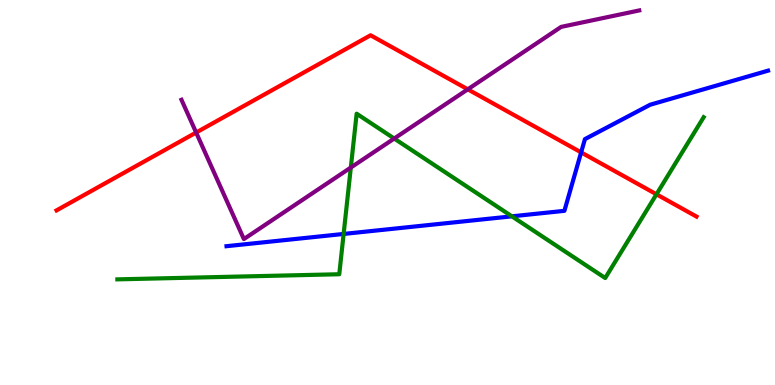[{'lines': ['blue', 'red'], 'intersections': [{'x': 7.5, 'y': 6.04}]}, {'lines': ['green', 'red'], 'intersections': [{'x': 8.47, 'y': 4.95}]}, {'lines': ['purple', 'red'], 'intersections': [{'x': 2.53, 'y': 6.56}, {'x': 6.04, 'y': 7.68}]}, {'lines': ['blue', 'green'], 'intersections': [{'x': 4.43, 'y': 3.92}, {'x': 6.61, 'y': 4.38}]}, {'lines': ['blue', 'purple'], 'intersections': []}, {'lines': ['green', 'purple'], 'intersections': [{'x': 4.53, 'y': 5.65}, {'x': 5.09, 'y': 6.4}]}]